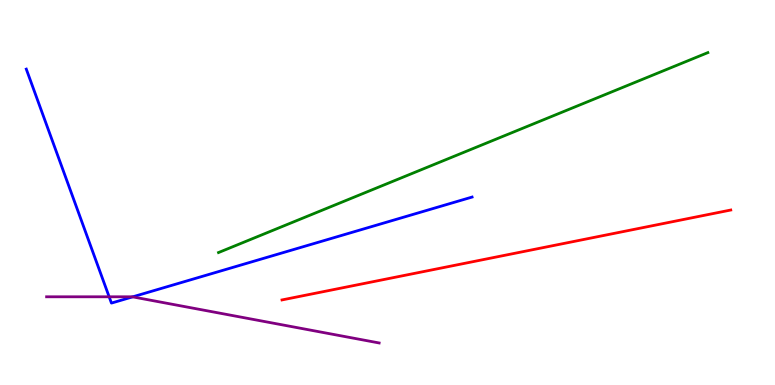[{'lines': ['blue', 'red'], 'intersections': []}, {'lines': ['green', 'red'], 'intersections': []}, {'lines': ['purple', 'red'], 'intersections': []}, {'lines': ['blue', 'green'], 'intersections': []}, {'lines': ['blue', 'purple'], 'intersections': [{'x': 1.41, 'y': 2.29}, {'x': 1.71, 'y': 2.29}]}, {'lines': ['green', 'purple'], 'intersections': []}]